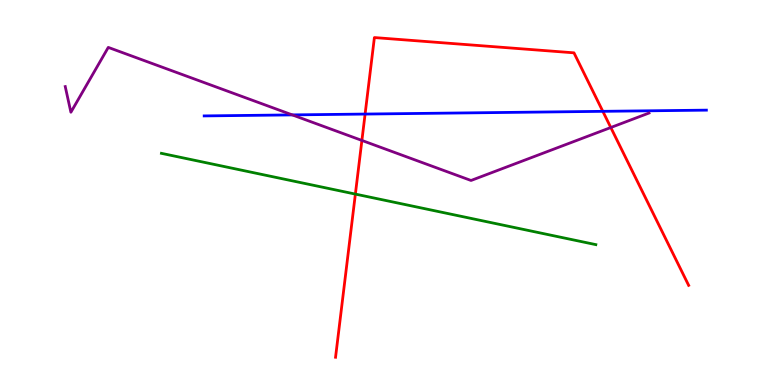[{'lines': ['blue', 'red'], 'intersections': [{'x': 4.71, 'y': 7.04}, {'x': 7.78, 'y': 7.11}]}, {'lines': ['green', 'red'], 'intersections': [{'x': 4.59, 'y': 4.96}]}, {'lines': ['purple', 'red'], 'intersections': [{'x': 4.67, 'y': 6.35}, {'x': 7.88, 'y': 6.69}]}, {'lines': ['blue', 'green'], 'intersections': []}, {'lines': ['blue', 'purple'], 'intersections': [{'x': 3.77, 'y': 7.02}]}, {'lines': ['green', 'purple'], 'intersections': []}]